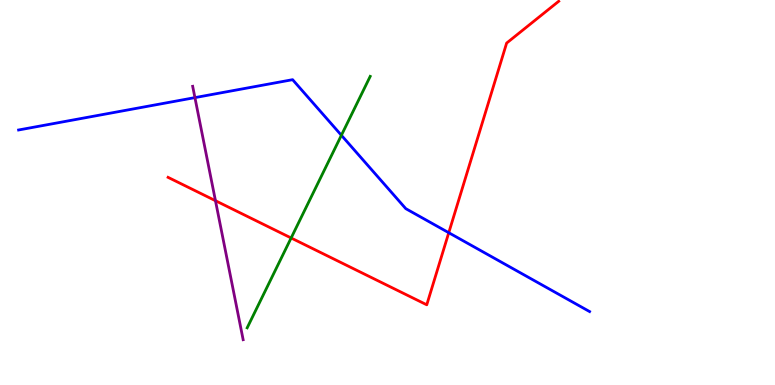[{'lines': ['blue', 'red'], 'intersections': [{'x': 5.79, 'y': 3.96}]}, {'lines': ['green', 'red'], 'intersections': [{'x': 3.76, 'y': 3.82}]}, {'lines': ['purple', 'red'], 'intersections': [{'x': 2.78, 'y': 4.79}]}, {'lines': ['blue', 'green'], 'intersections': [{'x': 4.41, 'y': 6.49}]}, {'lines': ['blue', 'purple'], 'intersections': [{'x': 2.52, 'y': 7.46}]}, {'lines': ['green', 'purple'], 'intersections': []}]